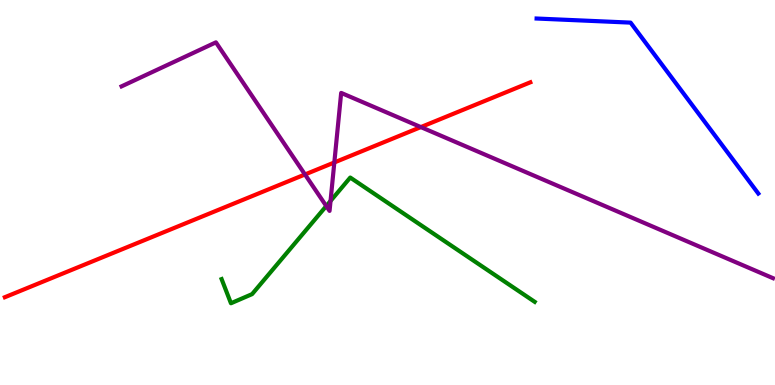[{'lines': ['blue', 'red'], 'intersections': []}, {'lines': ['green', 'red'], 'intersections': []}, {'lines': ['purple', 'red'], 'intersections': [{'x': 3.94, 'y': 5.47}, {'x': 4.31, 'y': 5.78}, {'x': 5.43, 'y': 6.7}]}, {'lines': ['blue', 'green'], 'intersections': []}, {'lines': ['blue', 'purple'], 'intersections': []}, {'lines': ['green', 'purple'], 'intersections': [{'x': 4.21, 'y': 4.65}, {'x': 4.27, 'y': 4.78}]}]